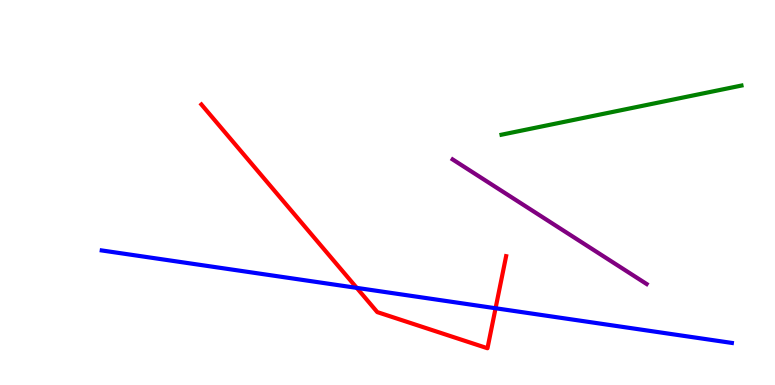[{'lines': ['blue', 'red'], 'intersections': [{'x': 4.6, 'y': 2.52}, {'x': 6.39, 'y': 1.99}]}, {'lines': ['green', 'red'], 'intersections': []}, {'lines': ['purple', 'red'], 'intersections': []}, {'lines': ['blue', 'green'], 'intersections': []}, {'lines': ['blue', 'purple'], 'intersections': []}, {'lines': ['green', 'purple'], 'intersections': []}]